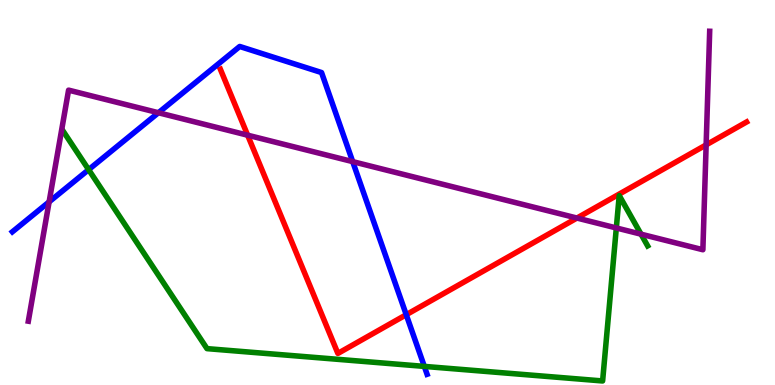[{'lines': ['blue', 'red'], 'intersections': [{'x': 5.24, 'y': 1.83}]}, {'lines': ['green', 'red'], 'intersections': []}, {'lines': ['purple', 'red'], 'intersections': [{'x': 3.2, 'y': 6.49}, {'x': 7.44, 'y': 4.34}, {'x': 9.11, 'y': 6.24}]}, {'lines': ['blue', 'green'], 'intersections': [{'x': 1.14, 'y': 5.59}, {'x': 5.48, 'y': 0.483}]}, {'lines': ['blue', 'purple'], 'intersections': [{'x': 0.634, 'y': 4.76}, {'x': 2.04, 'y': 7.07}, {'x': 4.55, 'y': 5.8}]}, {'lines': ['green', 'purple'], 'intersections': [{'x': 7.95, 'y': 4.08}, {'x': 8.27, 'y': 3.92}]}]